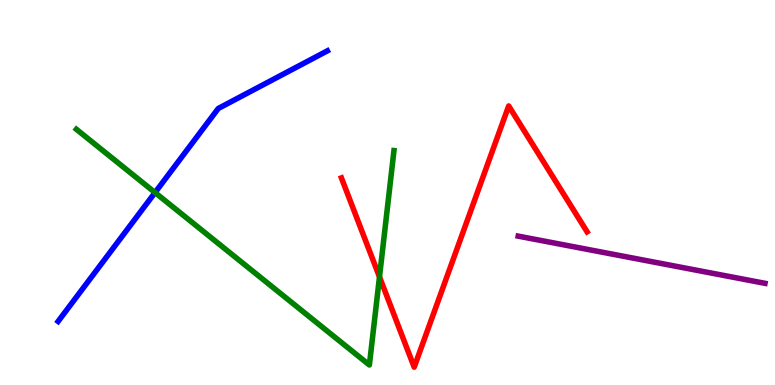[{'lines': ['blue', 'red'], 'intersections': []}, {'lines': ['green', 'red'], 'intersections': [{'x': 4.9, 'y': 2.81}]}, {'lines': ['purple', 'red'], 'intersections': []}, {'lines': ['blue', 'green'], 'intersections': [{'x': 2.0, 'y': 5.0}]}, {'lines': ['blue', 'purple'], 'intersections': []}, {'lines': ['green', 'purple'], 'intersections': []}]